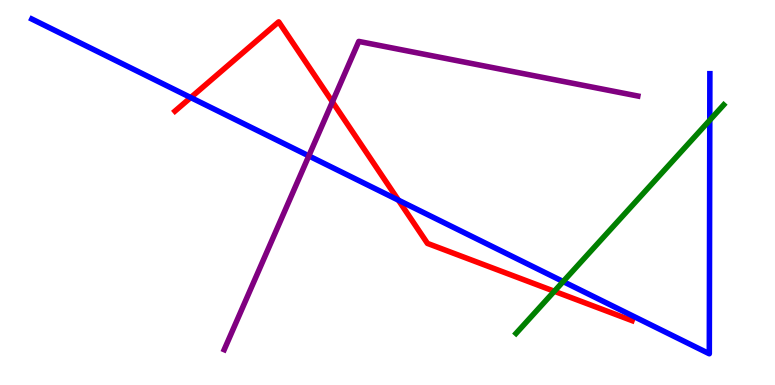[{'lines': ['blue', 'red'], 'intersections': [{'x': 2.46, 'y': 7.47}, {'x': 5.14, 'y': 4.8}]}, {'lines': ['green', 'red'], 'intersections': [{'x': 7.15, 'y': 2.43}]}, {'lines': ['purple', 'red'], 'intersections': [{'x': 4.29, 'y': 7.35}]}, {'lines': ['blue', 'green'], 'intersections': [{'x': 7.27, 'y': 2.69}, {'x': 9.16, 'y': 6.88}]}, {'lines': ['blue', 'purple'], 'intersections': [{'x': 3.98, 'y': 5.95}]}, {'lines': ['green', 'purple'], 'intersections': []}]